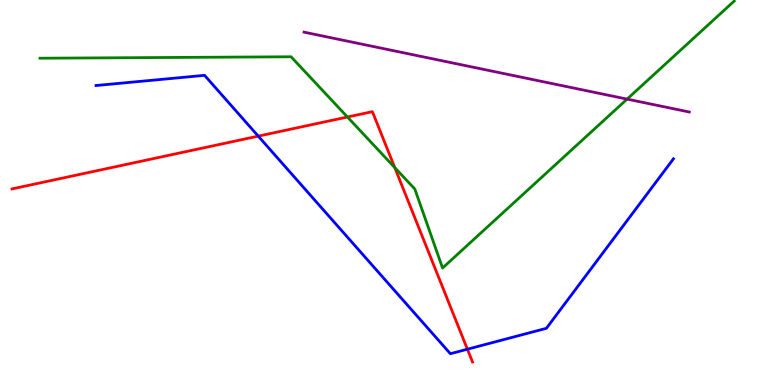[{'lines': ['blue', 'red'], 'intersections': [{'x': 3.33, 'y': 6.46}, {'x': 6.03, 'y': 0.93}]}, {'lines': ['green', 'red'], 'intersections': [{'x': 4.48, 'y': 6.96}, {'x': 5.09, 'y': 5.65}]}, {'lines': ['purple', 'red'], 'intersections': []}, {'lines': ['blue', 'green'], 'intersections': []}, {'lines': ['blue', 'purple'], 'intersections': []}, {'lines': ['green', 'purple'], 'intersections': [{'x': 8.09, 'y': 7.43}]}]